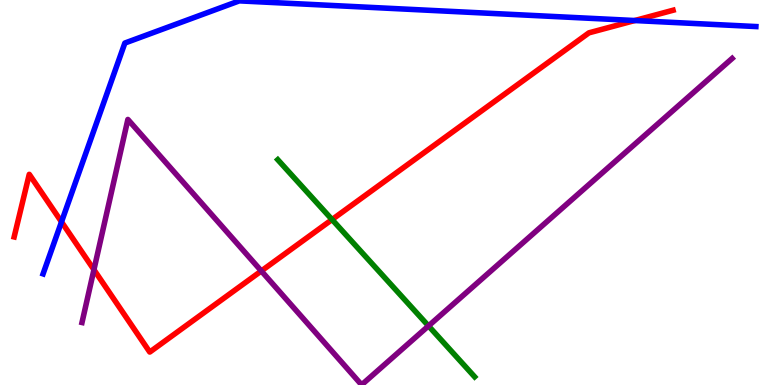[{'lines': ['blue', 'red'], 'intersections': [{'x': 0.794, 'y': 4.24}, {'x': 8.19, 'y': 9.47}]}, {'lines': ['green', 'red'], 'intersections': [{'x': 4.28, 'y': 4.3}]}, {'lines': ['purple', 'red'], 'intersections': [{'x': 1.21, 'y': 2.99}, {'x': 3.37, 'y': 2.96}]}, {'lines': ['blue', 'green'], 'intersections': []}, {'lines': ['blue', 'purple'], 'intersections': []}, {'lines': ['green', 'purple'], 'intersections': [{'x': 5.53, 'y': 1.53}]}]